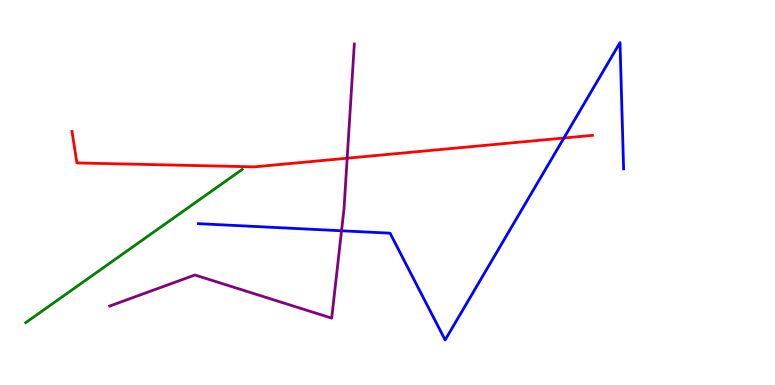[{'lines': ['blue', 'red'], 'intersections': [{'x': 7.28, 'y': 6.42}]}, {'lines': ['green', 'red'], 'intersections': []}, {'lines': ['purple', 'red'], 'intersections': [{'x': 4.48, 'y': 5.89}]}, {'lines': ['blue', 'green'], 'intersections': []}, {'lines': ['blue', 'purple'], 'intersections': [{'x': 4.41, 'y': 4.01}]}, {'lines': ['green', 'purple'], 'intersections': []}]